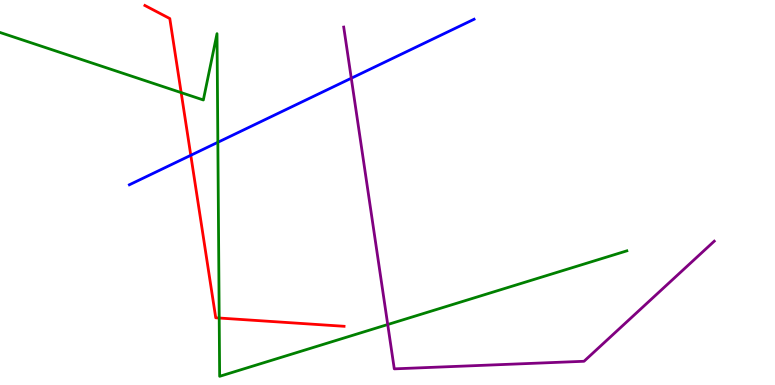[{'lines': ['blue', 'red'], 'intersections': [{'x': 2.46, 'y': 5.97}]}, {'lines': ['green', 'red'], 'intersections': [{'x': 2.34, 'y': 7.59}, {'x': 2.83, 'y': 1.74}]}, {'lines': ['purple', 'red'], 'intersections': []}, {'lines': ['blue', 'green'], 'intersections': [{'x': 2.81, 'y': 6.3}]}, {'lines': ['blue', 'purple'], 'intersections': [{'x': 4.53, 'y': 7.97}]}, {'lines': ['green', 'purple'], 'intersections': [{'x': 5.0, 'y': 1.57}]}]